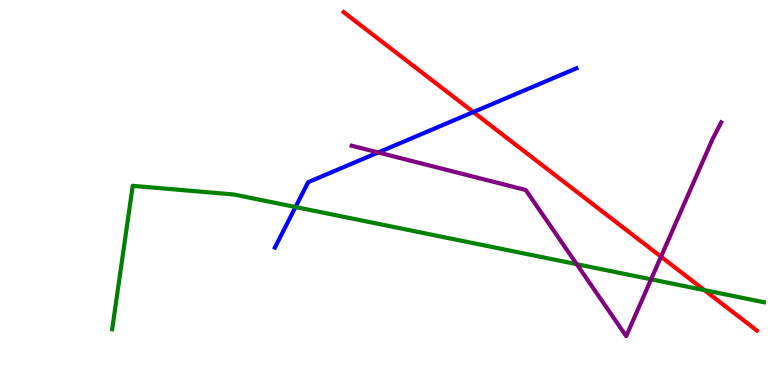[{'lines': ['blue', 'red'], 'intersections': [{'x': 6.11, 'y': 7.09}]}, {'lines': ['green', 'red'], 'intersections': [{'x': 9.09, 'y': 2.46}]}, {'lines': ['purple', 'red'], 'intersections': [{'x': 8.53, 'y': 3.33}]}, {'lines': ['blue', 'green'], 'intersections': [{'x': 3.81, 'y': 4.62}]}, {'lines': ['blue', 'purple'], 'intersections': [{'x': 4.88, 'y': 6.04}]}, {'lines': ['green', 'purple'], 'intersections': [{'x': 7.44, 'y': 3.14}, {'x': 8.4, 'y': 2.75}]}]